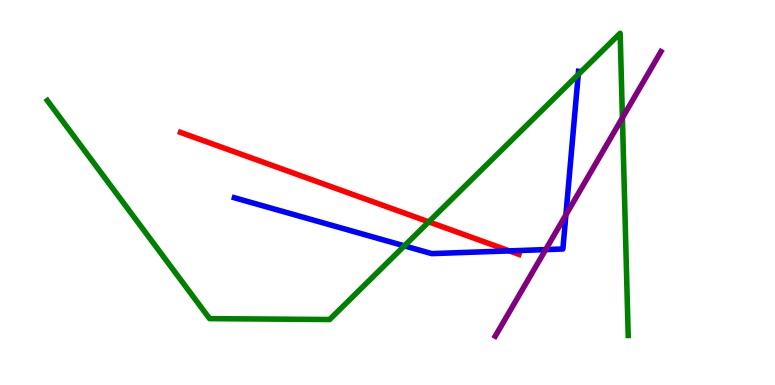[{'lines': ['blue', 'red'], 'intersections': [{'x': 6.57, 'y': 3.48}]}, {'lines': ['green', 'red'], 'intersections': [{'x': 5.53, 'y': 4.24}]}, {'lines': ['purple', 'red'], 'intersections': []}, {'lines': ['blue', 'green'], 'intersections': [{'x': 5.22, 'y': 3.61}, {'x': 7.46, 'y': 8.06}]}, {'lines': ['blue', 'purple'], 'intersections': [{'x': 7.04, 'y': 3.52}, {'x': 7.3, 'y': 4.42}]}, {'lines': ['green', 'purple'], 'intersections': [{'x': 8.03, 'y': 6.94}]}]